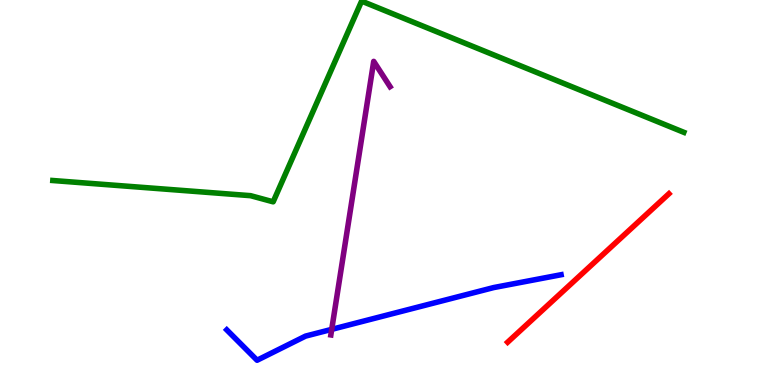[{'lines': ['blue', 'red'], 'intersections': []}, {'lines': ['green', 'red'], 'intersections': []}, {'lines': ['purple', 'red'], 'intersections': []}, {'lines': ['blue', 'green'], 'intersections': []}, {'lines': ['blue', 'purple'], 'intersections': [{'x': 4.28, 'y': 1.45}]}, {'lines': ['green', 'purple'], 'intersections': []}]